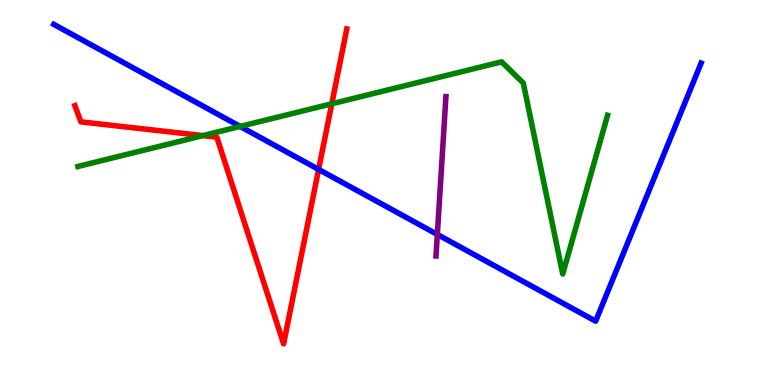[{'lines': ['blue', 'red'], 'intersections': [{'x': 4.11, 'y': 5.6}]}, {'lines': ['green', 'red'], 'intersections': [{'x': 2.62, 'y': 6.48}, {'x': 4.28, 'y': 7.3}]}, {'lines': ['purple', 'red'], 'intersections': []}, {'lines': ['blue', 'green'], 'intersections': [{'x': 3.1, 'y': 6.72}]}, {'lines': ['blue', 'purple'], 'intersections': [{'x': 5.64, 'y': 3.91}]}, {'lines': ['green', 'purple'], 'intersections': []}]